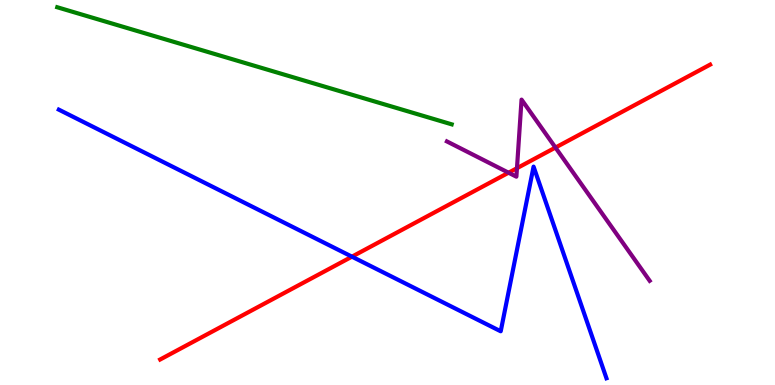[{'lines': ['blue', 'red'], 'intersections': [{'x': 4.54, 'y': 3.33}]}, {'lines': ['green', 'red'], 'intersections': []}, {'lines': ['purple', 'red'], 'intersections': [{'x': 6.56, 'y': 5.51}, {'x': 6.67, 'y': 5.63}, {'x': 7.17, 'y': 6.17}]}, {'lines': ['blue', 'green'], 'intersections': []}, {'lines': ['blue', 'purple'], 'intersections': []}, {'lines': ['green', 'purple'], 'intersections': []}]